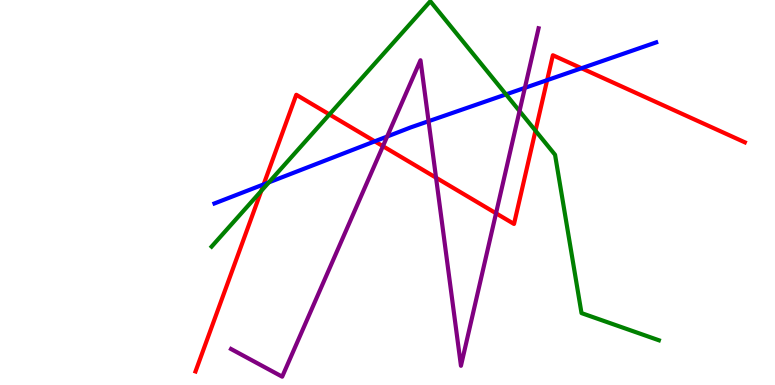[{'lines': ['blue', 'red'], 'intersections': [{'x': 3.4, 'y': 5.21}, {'x': 4.84, 'y': 6.33}, {'x': 7.06, 'y': 7.92}, {'x': 7.5, 'y': 8.23}]}, {'lines': ['green', 'red'], 'intersections': [{'x': 3.37, 'y': 5.04}, {'x': 4.25, 'y': 7.03}, {'x': 6.91, 'y': 6.61}]}, {'lines': ['purple', 'red'], 'intersections': [{'x': 4.94, 'y': 6.2}, {'x': 5.63, 'y': 5.38}, {'x': 6.4, 'y': 4.46}]}, {'lines': ['blue', 'green'], 'intersections': [{'x': 3.47, 'y': 5.26}, {'x': 6.53, 'y': 7.55}]}, {'lines': ['blue', 'purple'], 'intersections': [{'x': 5.0, 'y': 6.45}, {'x': 5.53, 'y': 6.85}, {'x': 6.77, 'y': 7.72}]}, {'lines': ['green', 'purple'], 'intersections': [{'x': 6.7, 'y': 7.12}]}]